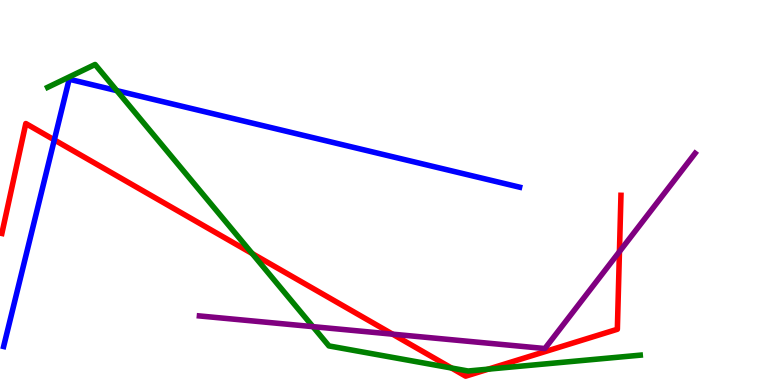[{'lines': ['blue', 'red'], 'intersections': [{'x': 0.701, 'y': 6.37}]}, {'lines': ['green', 'red'], 'intersections': [{'x': 3.25, 'y': 3.41}, {'x': 5.83, 'y': 0.441}, {'x': 6.3, 'y': 0.412}]}, {'lines': ['purple', 'red'], 'intersections': [{'x': 5.07, 'y': 1.32}, {'x': 7.99, 'y': 3.46}]}, {'lines': ['blue', 'green'], 'intersections': [{'x': 1.51, 'y': 7.65}]}, {'lines': ['blue', 'purple'], 'intersections': []}, {'lines': ['green', 'purple'], 'intersections': [{'x': 4.04, 'y': 1.52}]}]